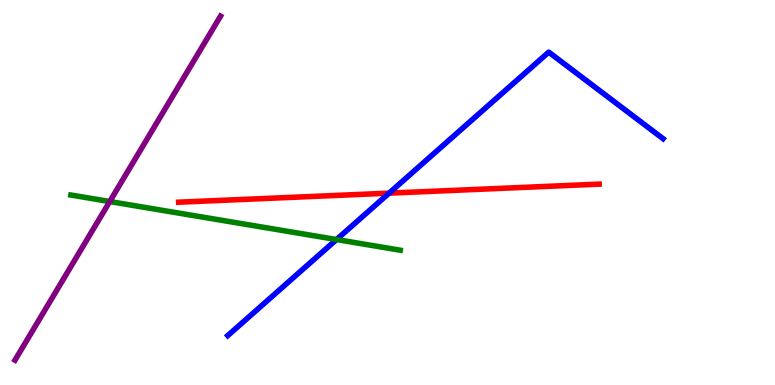[{'lines': ['blue', 'red'], 'intersections': [{'x': 5.02, 'y': 4.98}]}, {'lines': ['green', 'red'], 'intersections': []}, {'lines': ['purple', 'red'], 'intersections': []}, {'lines': ['blue', 'green'], 'intersections': [{'x': 4.34, 'y': 3.78}]}, {'lines': ['blue', 'purple'], 'intersections': []}, {'lines': ['green', 'purple'], 'intersections': [{'x': 1.42, 'y': 4.77}]}]